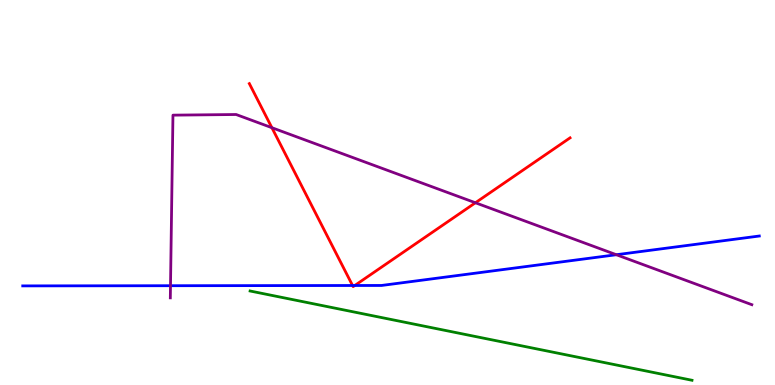[{'lines': ['blue', 'red'], 'intersections': [{'x': 4.55, 'y': 2.58}, {'x': 4.58, 'y': 2.58}]}, {'lines': ['green', 'red'], 'intersections': []}, {'lines': ['purple', 'red'], 'intersections': [{'x': 3.51, 'y': 6.68}, {'x': 6.13, 'y': 4.73}]}, {'lines': ['blue', 'green'], 'intersections': []}, {'lines': ['blue', 'purple'], 'intersections': [{'x': 2.2, 'y': 2.58}, {'x': 7.95, 'y': 3.38}]}, {'lines': ['green', 'purple'], 'intersections': []}]